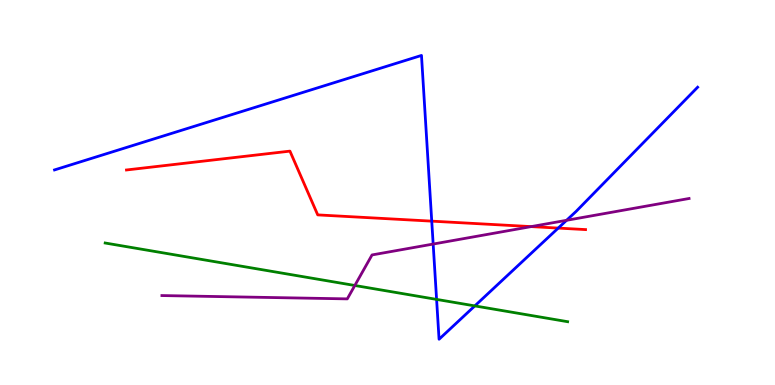[{'lines': ['blue', 'red'], 'intersections': [{'x': 5.57, 'y': 4.26}, {'x': 7.2, 'y': 4.08}]}, {'lines': ['green', 'red'], 'intersections': []}, {'lines': ['purple', 'red'], 'intersections': [{'x': 6.85, 'y': 4.11}]}, {'lines': ['blue', 'green'], 'intersections': [{'x': 5.63, 'y': 2.22}, {'x': 6.13, 'y': 2.05}]}, {'lines': ['blue', 'purple'], 'intersections': [{'x': 5.59, 'y': 3.66}, {'x': 7.31, 'y': 4.28}]}, {'lines': ['green', 'purple'], 'intersections': [{'x': 4.58, 'y': 2.58}]}]